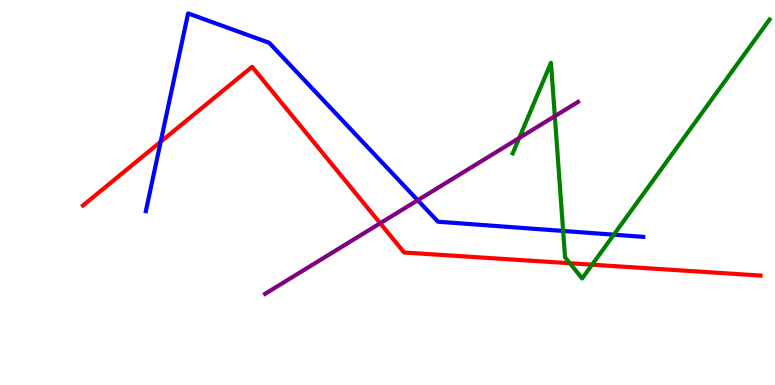[{'lines': ['blue', 'red'], 'intersections': [{'x': 2.07, 'y': 6.32}]}, {'lines': ['green', 'red'], 'intersections': [{'x': 7.35, 'y': 3.16}, {'x': 7.64, 'y': 3.13}]}, {'lines': ['purple', 'red'], 'intersections': [{'x': 4.91, 'y': 4.2}]}, {'lines': ['blue', 'green'], 'intersections': [{'x': 7.27, 'y': 4.0}, {'x': 7.92, 'y': 3.9}]}, {'lines': ['blue', 'purple'], 'intersections': [{'x': 5.39, 'y': 4.8}]}, {'lines': ['green', 'purple'], 'intersections': [{'x': 6.7, 'y': 6.42}, {'x': 7.16, 'y': 6.98}]}]